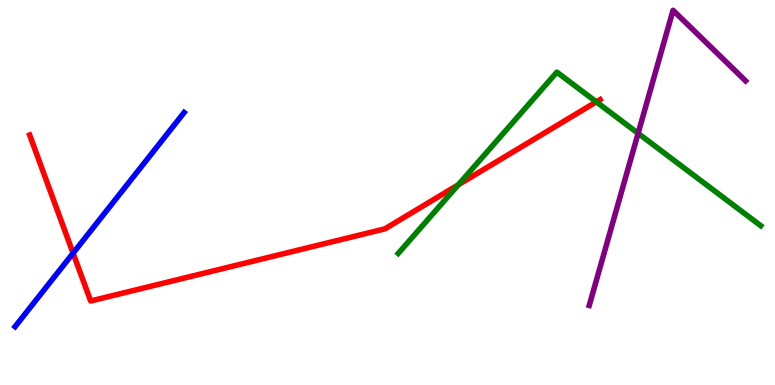[{'lines': ['blue', 'red'], 'intersections': [{'x': 0.943, 'y': 3.42}]}, {'lines': ['green', 'red'], 'intersections': [{'x': 5.91, 'y': 5.2}, {'x': 7.69, 'y': 7.35}]}, {'lines': ['purple', 'red'], 'intersections': []}, {'lines': ['blue', 'green'], 'intersections': []}, {'lines': ['blue', 'purple'], 'intersections': []}, {'lines': ['green', 'purple'], 'intersections': [{'x': 8.23, 'y': 6.54}]}]